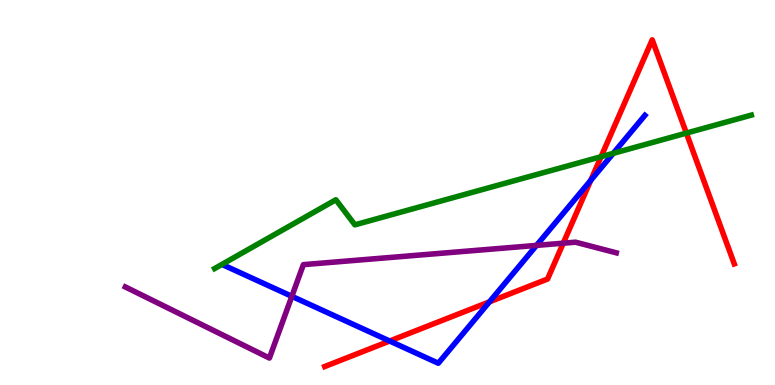[{'lines': ['blue', 'red'], 'intersections': [{'x': 5.03, 'y': 1.14}, {'x': 6.32, 'y': 2.16}, {'x': 7.62, 'y': 5.32}]}, {'lines': ['green', 'red'], 'intersections': [{'x': 7.76, 'y': 5.93}, {'x': 8.86, 'y': 6.54}]}, {'lines': ['purple', 'red'], 'intersections': [{'x': 7.27, 'y': 3.68}]}, {'lines': ['blue', 'green'], 'intersections': [{'x': 7.91, 'y': 6.02}]}, {'lines': ['blue', 'purple'], 'intersections': [{'x': 3.77, 'y': 2.3}, {'x': 6.92, 'y': 3.63}]}, {'lines': ['green', 'purple'], 'intersections': []}]